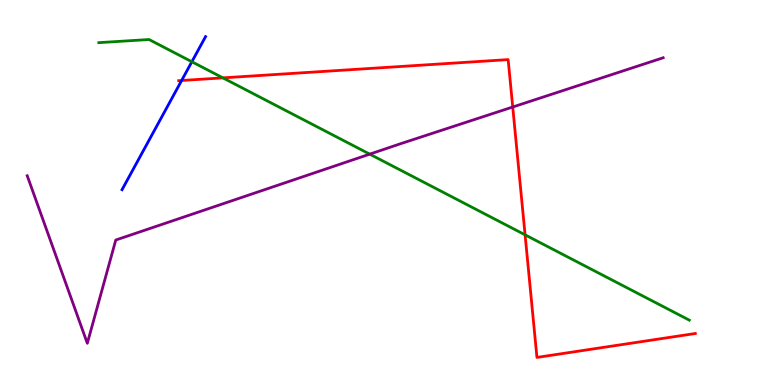[{'lines': ['blue', 'red'], 'intersections': [{'x': 2.34, 'y': 7.91}]}, {'lines': ['green', 'red'], 'intersections': [{'x': 2.88, 'y': 7.98}, {'x': 6.78, 'y': 3.9}]}, {'lines': ['purple', 'red'], 'intersections': [{'x': 6.62, 'y': 7.22}]}, {'lines': ['blue', 'green'], 'intersections': [{'x': 2.48, 'y': 8.4}]}, {'lines': ['blue', 'purple'], 'intersections': []}, {'lines': ['green', 'purple'], 'intersections': [{'x': 4.77, 'y': 6.0}]}]